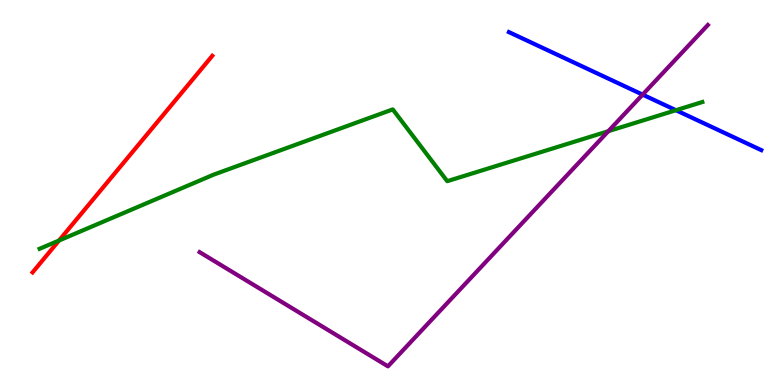[{'lines': ['blue', 'red'], 'intersections': []}, {'lines': ['green', 'red'], 'intersections': [{'x': 0.762, 'y': 3.75}]}, {'lines': ['purple', 'red'], 'intersections': []}, {'lines': ['blue', 'green'], 'intersections': [{'x': 8.72, 'y': 7.14}]}, {'lines': ['blue', 'purple'], 'intersections': [{'x': 8.29, 'y': 7.54}]}, {'lines': ['green', 'purple'], 'intersections': [{'x': 7.85, 'y': 6.59}]}]